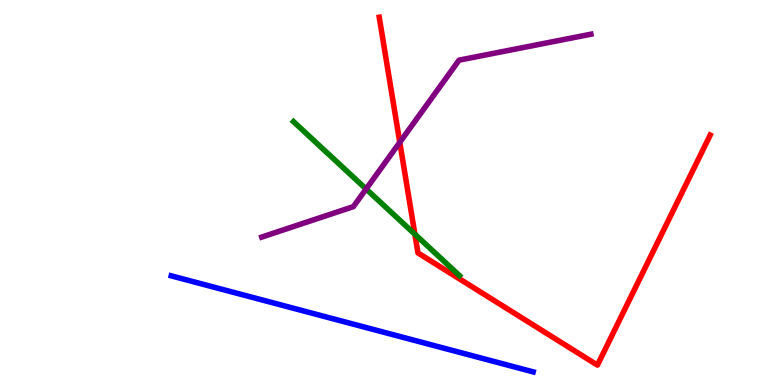[{'lines': ['blue', 'red'], 'intersections': []}, {'lines': ['green', 'red'], 'intersections': [{'x': 5.35, 'y': 3.92}]}, {'lines': ['purple', 'red'], 'intersections': [{'x': 5.16, 'y': 6.3}]}, {'lines': ['blue', 'green'], 'intersections': []}, {'lines': ['blue', 'purple'], 'intersections': []}, {'lines': ['green', 'purple'], 'intersections': [{'x': 4.72, 'y': 5.09}]}]